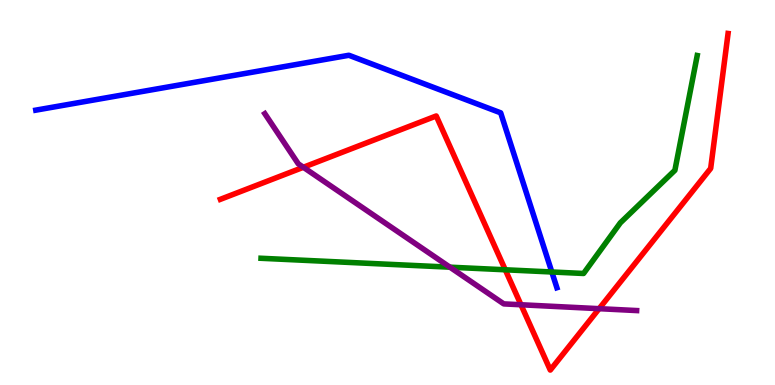[{'lines': ['blue', 'red'], 'intersections': []}, {'lines': ['green', 'red'], 'intersections': [{'x': 6.52, 'y': 2.99}]}, {'lines': ['purple', 'red'], 'intersections': [{'x': 3.91, 'y': 5.66}, {'x': 6.72, 'y': 2.08}, {'x': 7.73, 'y': 1.98}]}, {'lines': ['blue', 'green'], 'intersections': [{'x': 7.12, 'y': 2.94}]}, {'lines': ['blue', 'purple'], 'intersections': []}, {'lines': ['green', 'purple'], 'intersections': [{'x': 5.81, 'y': 3.06}]}]